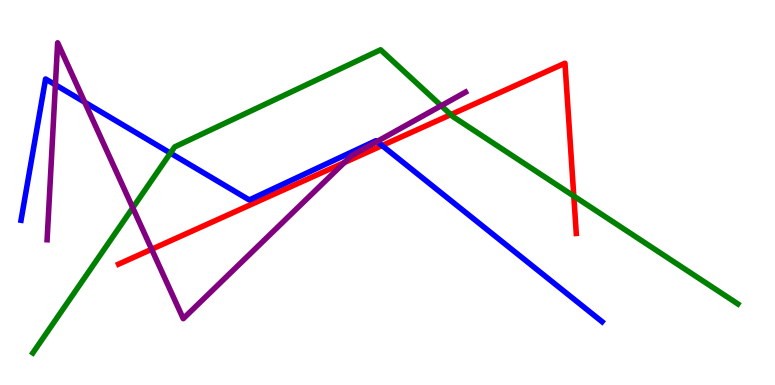[{'lines': ['blue', 'red'], 'intersections': [{'x': 4.93, 'y': 6.22}]}, {'lines': ['green', 'red'], 'intersections': [{'x': 5.82, 'y': 7.02}, {'x': 7.4, 'y': 4.91}]}, {'lines': ['purple', 'red'], 'intersections': [{'x': 1.96, 'y': 3.53}, {'x': 4.44, 'y': 5.78}]}, {'lines': ['blue', 'green'], 'intersections': [{'x': 2.2, 'y': 6.02}]}, {'lines': ['blue', 'purple'], 'intersections': [{'x': 0.715, 'y': 7.8}, {'x': 1.09, 'y': 7.34}, {'x': 4.86, 'y': 6.32}]}, {'lines': ['green', 'purple'], 'intersections': [{'x': 1.71, 'y': 4.6}, {'x': 5.69, 'y': 7.25}]}]